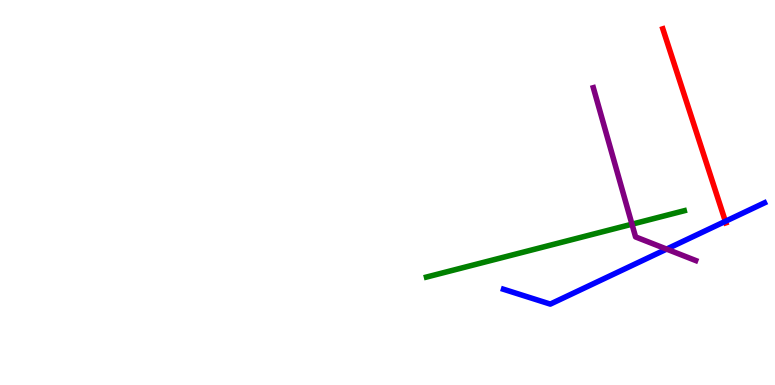[{'lines': ['blue', 'red'], 'intersections': [{'x': 9.36, 'y': 4.25}]}, {'lines': ['green', 'red'], 'intersections': []}, {'lines': ['purple', 'red'], 'intersections': []}, {'lines': ['blue', 'green'], 'intersections': []}, {'lines': ['blue', 'purple'], 'intersections': [{'x': 8.6, 'y': 3.53}]}, {'lines': ['green', 'purple'], 'intersections': [{'x': 8.15, 'y': 4.18}]}]